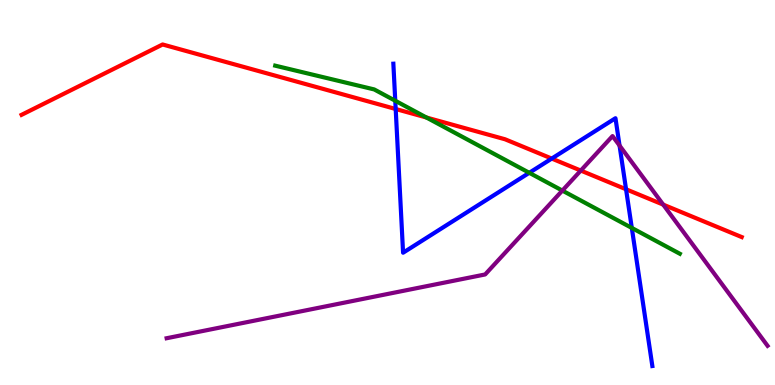[{'lines': ['blue', 'red'], 'intersections': [{'x': 5.11, 'y': 7.17}, {'x': 7.12, 'y': 5.88}, {'x': 8.08, 'y': 5.08}]}, {'lines': ['green', 'red'], 'intersections': [{'x': 5.5, 'y': 6.95}]}, {'lines': ['purple', 'red'], 'intersections': [{'x': 7.49, 'y': 5.57}, {'x': 8.56, 'y': 4.69}]}, {'lines': ['blue', 'green'], 'intersections': [{'x': 5.1, 'y': 7.38}, {'x': 6.83, 'y': 5.51}, {'x': 8.15, 'y': 4.08}]}, {'lines': ['blue', 'purple'], 'intersections': [{'x': 7.99, 'y': 6.22}]}, {'lines': ['green', 'purple'], 'intersections': [{'x': 7.26, 'y': 5.05}]}]